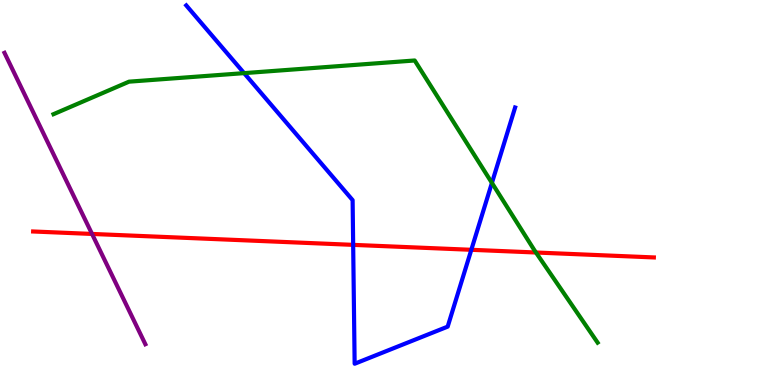[{'lines': ['blue', 'red'], 'intersections': [{'x': 4.56, 'y': 3.64}, {'x': 6.08, 'y': 3.51}]}, {'lines': ['green', 'red'], 'intersections': [{'x': 6.92, 'y': 3.44}]}, {'lines': ['purple', 'red'], 'intersections': [{'x': 1.19, 'y': 3.92}]}, {'lines': ['blue', 'green'], 'intersections': [{'x': 3.15, 'y': 8.1}, {'x': 6.35, 'y': 5.25}]}, {'lines': ['blue', 'purple'], 'intersections': []}, {'lines': ['green', 'purple'], 'intersections': []}]